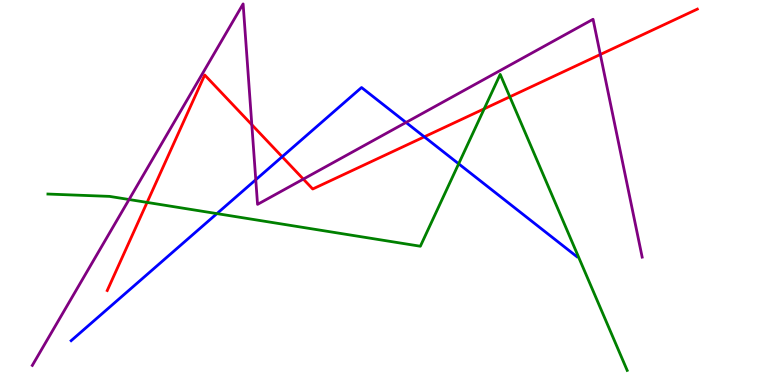[{'lines': ['blue', 'red'], 'intersections': [{'x': 3.64, 'y': 5.93}, {'x': 5.47, 'y': 6.45}]}, {'lines': ['green', 'red'], 'intersections': [{'x': 1.9, 'y': 4.74}, {'x': 6.25, 'y': 7.17}, {'x': 6.58, 'y': 7.49}]}, {'lines': ['purple', 'red'], 'intersections': [{'x': 3.25, 'y': 6.76}, {'x': 3.91, 'y': 5.35}, {'x': 7.75, 'y': 8.58}]}, {'lines': ['blue', 'green'], 'intersections': [{'x': 2.8, 'y': 4.45}, {'x': 5.92, 'y': 5.75}]}, {'lines': ['blue', 'purple'], 'intersections': [{'x': 3.3, 'y': 5.33}, {'x': 5.24, 'y': 6.82}]}, {'lines': ['green', 'purple'], 'intersections': [{'x': 1.67, 'y': 4.82}]}]